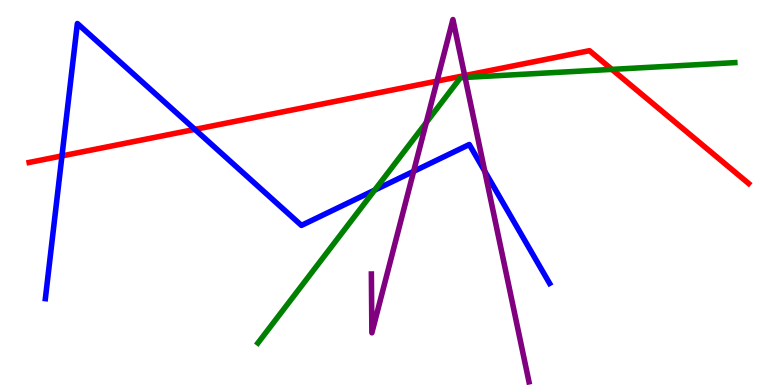[{'lines': ['blue', 'red'], 'intersections': [{'x': 0.799, 'y': 5.95}, {'x': 2.51, 'y': 6.64}]}, {'lines': ['green', 'red'], 'intersections': [{'x': 7.9, 'y': 8.2}]}, {'lines': ['purple', 'red'], 'intersections': [{'x': 5.64, 'y': 7.89}, {'x': 6.0, 'y': 8.04}]}, {'lines': ['blue', 'green'], 'intersections': [{'x': 4.83, 'y': 5.06}]}, {'lines': ['blue', 'purple'], 'intersections': [{'x': 5.34, 'y': 5.55}, {'x': 6.26, 'y': 5.55}]}, {'lines': ['green', 'purple'], 'intersections': [{'x': 5.5, 'y': 6.82}, {'x': 6.0, 'y': 7.99}]}]